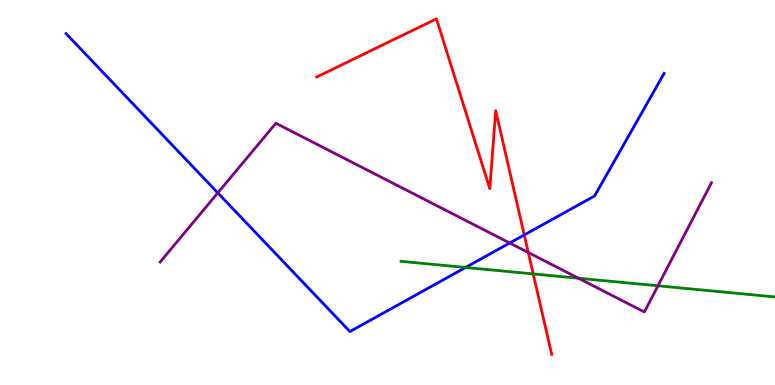[{'lines': ['blue', 'red'], 'intersections': [{'x': 6.76, 'y': 3.9}]}, {'lines': ['green', 'red'], 'intersections': [{'x': 6.88, 'y': 2.89}]}, {'lines': ['purple', 'red'], 'intersections': [{'x': 6.82, 'y': 3.44}]}, {'lines': ['blue', 'green'], 'intersections': [{'x': 6.01, 'y': 3.05}]}, {'lines': ['blue', 'purple'], 'intersections': [{'x': 2.81, 'y': 4.99}, {'x': 6.58, 'y': 3.69}]}, {'lines': ['green', 'purple'], 'intersections': [{'x': 7.46, 'y': 2.77}, {'x': 8.49, 'y': 2.58}]}]